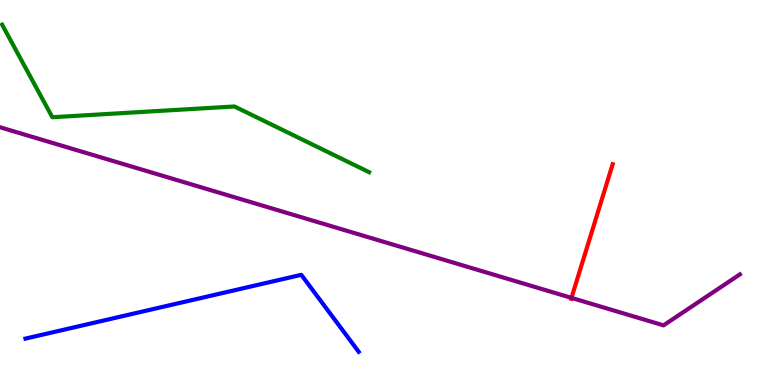[{'lines': ['blue', 'red'], 'intersections': []}, {'lines': ['green', 'red'], 'intersections': []}, {'lines': ['purple', 'red'], 'intersections': [{'x': 7.37, 'y': 2.26}]}, {'lines': ['blue', 'green'], 'intersections': []}, {'lines': ['blue', 'purple'], 'intersections': []}, {'lines': ['green', 'purple'], 'intersections': []}]